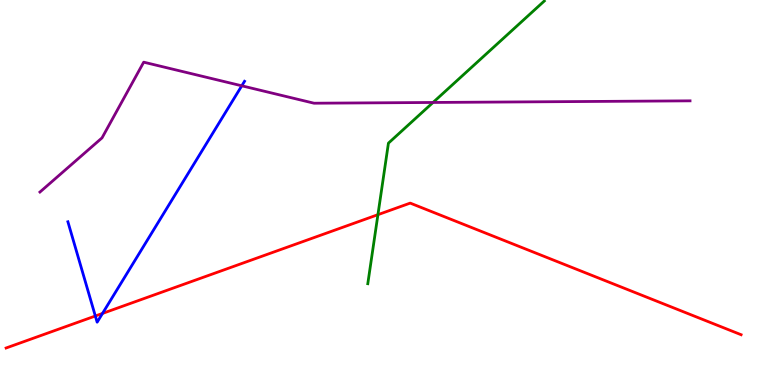[{'lines': ['blue', 'red'], 'intersections': [{'x': 1.23, 'y': 1.79}, {'x': 1.32, 'y': 1.86}]}, {'lines': ['green', 'red'], 'intersections': [{'x': 4.88, 'y': 4.42}]}, {'lines': ['purple', 'red'], 'intersections': []}, {'lines': ['blue', 'green'], 'intersections': []}, {'lines': ['blue', 'purple'], 'intersections': [{'x': 3.12, 'y': 7.77}]}, {'lines': ['green', 'purple'], 'intersections': [{'x': 5.59, 'y': 7.34}]}]